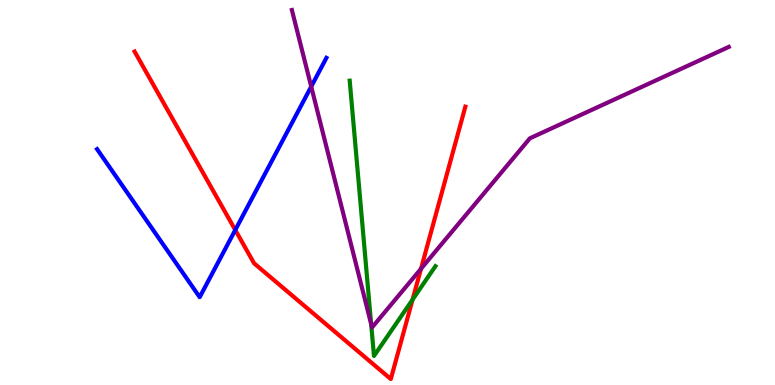[{'lines': ['blue', 'red'], 'intersections': [{'x': 3.04, 'y': 4.03}]}, {'lines': ['green', 'red'], 'intersections': [{'x': 5.32, 'y': 2.22}]}, {'lines': ['purple', 'red'], 'intersections': [{'x': 5.43, 'y': 3.02}]}, {'lines': ['blue', 'green'], 'intersections': []}, {'lines': ['blue', 'purple'], 'intersections': [{'x': 4.02, 'y': 7.75}]}, {'lines': ['green', 'purple'], 'intersections': [{'x': 4.79, 'y': 1.58}]}]